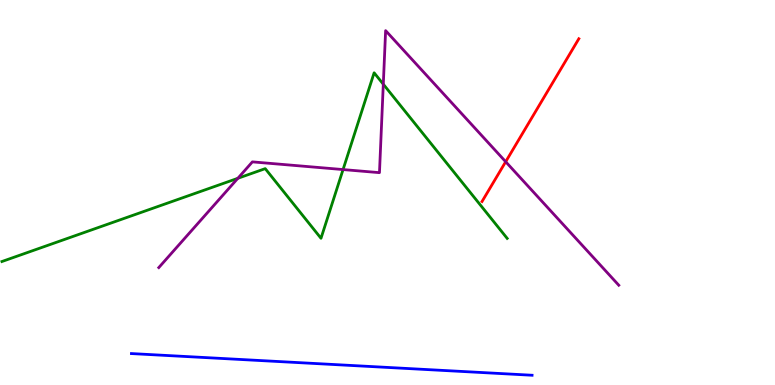[{'lines': ['blue', 'red'], 'intersections': []}, {'lines': ['green', 'red'], 'intersections': []}, {'lines': ['purple', 'red'], 'intersections': [{'x': 6.53, 'y': 5.8}]}, {'lines': ['blue', 'green'], 'intersections': []}, {'lines': ['blue', 'purple'], 'intersections': []}, {'lines': ['green', 'purple'], 'intersections': [{'x': 3.07, 'y': 5.37}, {'x': 4.43, 'y': 5.6}, {'x': 4.95, 'y': 7.81}]}]